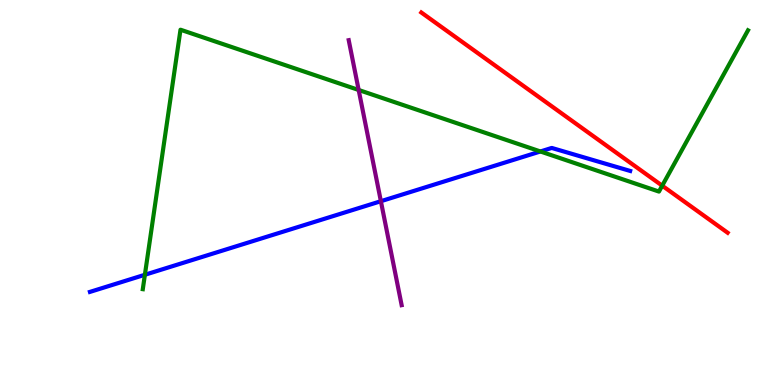[{'lines': ['blue', 'red'], 'intersections': []}, {'lines': ['green', 'red'], 'intersections': [{'x': 8.54, 'y': 5.18}]}, {'lines': ['purple', 'red'], 'intersections': []}, {'lines': ['blue', 'green'], 'intersections': [{'x': 1.87, 'y': 2.86}, {'x': 6.97, 'y': 6.07}]}, {'lines': ['blue', 'purple'], 'intersections': [{'x': 4.91, 'y': 4.77}]}, {'lines': ['green', 'purple'], 'intersections': [{'x': 4.63, 'y': 7.66}]}]